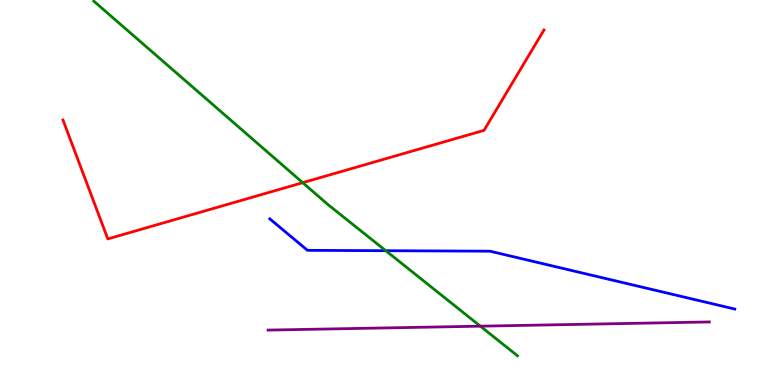[{'lines': ['blue', 'red'], 'intersections': []}, {'lines': ['green', 'red'], 'intersections': [{'x': 3.91, 'y': 5.26}]}, {'lines': ['purple', 'red'], 'intersections': []}, {'lines': ['blue', 'green'], 'intersections': [{'x': 4.98, 'y': 3.49}]}, {'lines': ['blue', 'purple'], 'intersections': []}, {'lines': ['green', 'purple'], 'intersections': [{'x': 6.2, 'y': 1.53}]}]